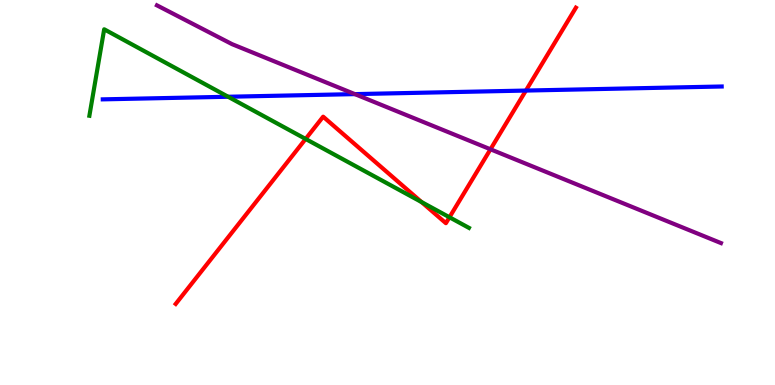[{'lines': ['blue', 'red'], 'intersections': [{'x': 6.79, 'y': 7.65}]}, {'lines': ['green', 'red'], 'intersections': [{'x': 3.94, 'y': 6.39}, {'x': 5.44, 'y': 4.75}, {'x': 5.8, 'y': 4.36}]}, {'lines': ['purple', 'red'], 'intersections': [{'x': 6.33, 'y': 6.12}]}, {'lines': ['blue', 'green'], 'intersections': [{'x': 2.94, 'y': 7.49}]}, {'lines': ['blue', 'purple'], 'intersections': [{'x': 4.58, 'y': 7.56}]}, {'lines': ['green', 'purple'], 'intersections': []}]